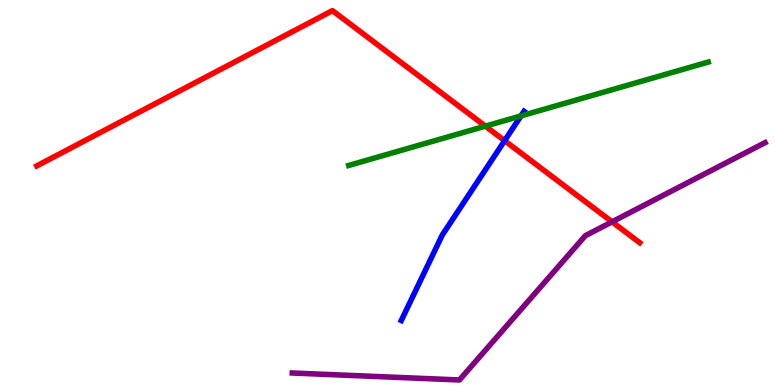[{'lines': ['blue', 'red'], 'intersections': [{'x': 6.51, 'y': 6.35}]}, {'lines': ['green', 'red'], 'intersections': [{'x': 6.26, 'y': 6.72}]}, {'lines': ['purple', 'red'], 'intersections': [{'x': 7.9, 'y': 4.24}]}, {'lines': ['blue', 'green'], 'intersections': [{'x': 6.72, 'y': 6.99}]}, {'lines': ['blue', 'purple'], 'intersections': []}, {'lines': ['green', 'purple'], 'intersections': []}]